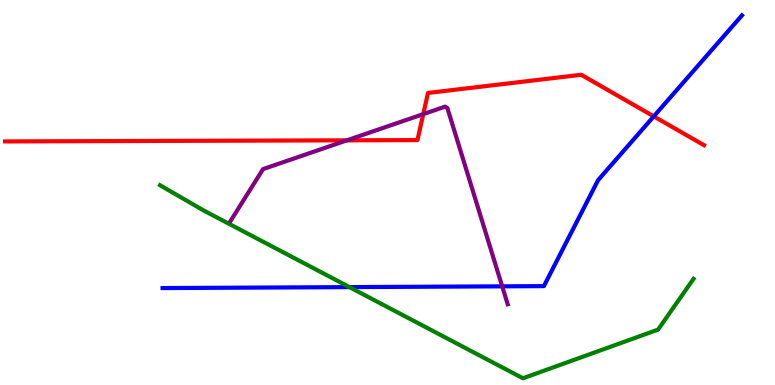[{'lines': ['blue', 'red'], 'intersections': [{'x': 8.44, 'y': 6.98}]}, {'lines': ['green', 'red'], 'intersections': []}, {'lines': ['purple', 'red'], 'intersections': [{'x': 4.48, 'y': 6.36}, {'x': 5.46, 'y': 7.04}]}, {'lines': ['blue', 'green'], 'intersections': [{'x': 4.51, 'y': 2.54}]}, {'lines': ['blue', 'purple'], 'intersections': [{'x': 6.48, 'y': 2.56}]}, {'lines': ['green', 'purple'], 'intersections': []}]